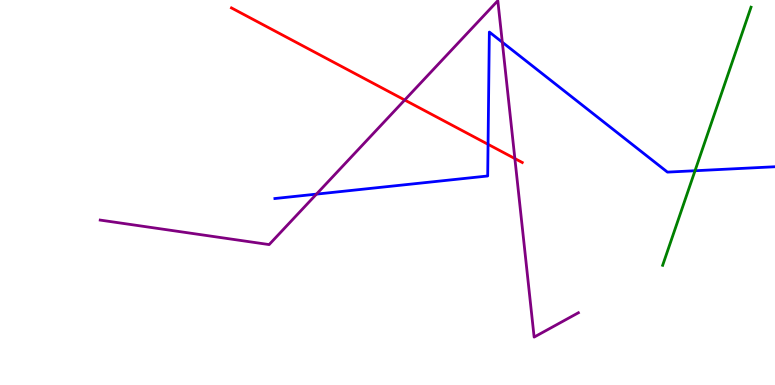[{'lines': ['blue', 'red'], 'intersections': [{'x': 6.3, 'y': 6.25}]}, {'lines': ['green', 'red'], 'intersections': []}, {'lines': ['purple', 'red'], 'intersections': [{'x': 5.22, 'y': 7.4}, {'x': 6.64, 'y': 5.88}]}, {'lines': ['blue', 'green'], 'intersections': [{'x': 8.97, 'y': 5.57}]}, {'lines': ['blue', 'purple'], 'intersections': [{'x': 4.08, 'y': 4.96}, {'x': 6.48, 'y': 8.9}]}, {'lines': ['green', 'purple'], 'intersections': []}]